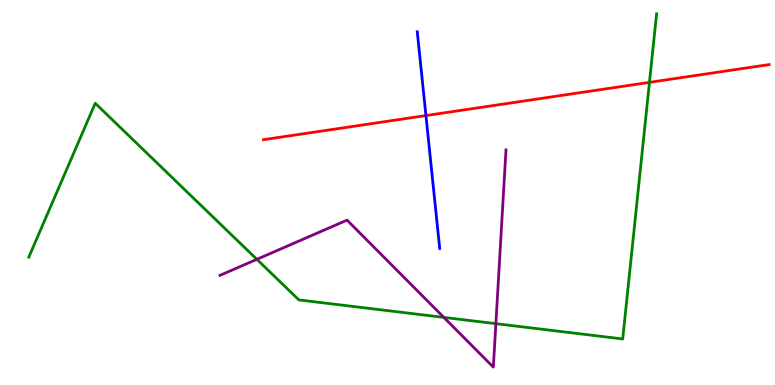[{'lines': ['blue', 'red'], 'intersections': [{'x': 5.5, 'y': 7.0}]}, {'lines': ['green', 'red'], 'intersections': [{'x': 8.38, 'y': 7.86}]}, {'lines': ['purple', 'red'], 'intersections': []}, {'lines': ['blue', 'green'], 'intersections': []}, {'lines': ['blue', 'purple'], 'intersections': []}, {'lines': ['green', 'purple'], 'intersections': [{'x': 3.31, 'y': 3.26}, {'x': 5.73, 'y': 1.76}, {'x': 6.4, 'y': 1.59}]}]